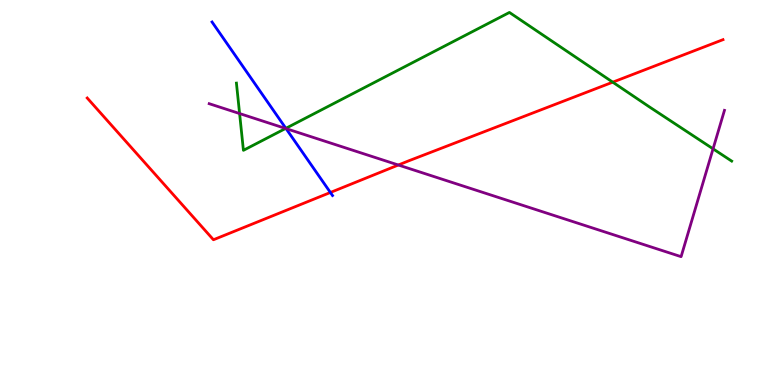[{'lines': ['blue', 'red'], 'intersections': [{'x': 4.26, 'y': 5.0}]}, {'lines': ['green', 'red'], 'intersections': [{'x': 7.91, 'y': 7.87}]}, {'lines': ['purple', 'red'], 'intersections': [{'x': 5.14, 'y': 5.71}]}, {'lines': ['blue', 'green'], 'intersections': [{'x': 3.69, 'y': 6.67}]}, {'lines': ['blue', 'purple'], 'intersections': [{'x': 3.69, 'y': 6.66}]}, {'lines': ['green', 'purple'], 'intersections': [{'x': 3.09, 'y': 7.05}, {'x': 3.69, 'y': 6.66}, {'x': 9.2, 'y': 6.13}]}]